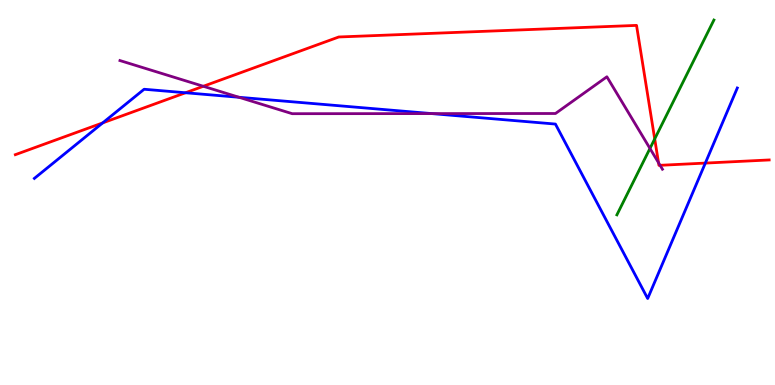[{'lines': ['blue', 'red'], 'intersections': [{'x': 1.33, 'y': 6.81}, {'x': 2.39, 'y': 7.59}, {'x': 9.1, 'y': 5.76}]}, {'lines': ['green', 'red'], 'intersections': [{'x': 8.45, 'y': 6.39}]}, {'lines': ['purple', 'red'], 'intersections': [{'x': 2.62, 'y': 7.76}, {'x': 8.5, 'y': 5.77}, {'x': 8.52, 'y': 5.71}]}, {'lines': ['blue', 'green'], 'intersections': []}, {'lines': ['blue', 'purple'], 'intersections': [{'x': 3.08, 'y': 7.47}, {'x': 5.57, 'y': 7.05}]}, {'lines': ['green', 'purple'], 'intersections': [{'x': 8.39, 'y': 6.14}]}]